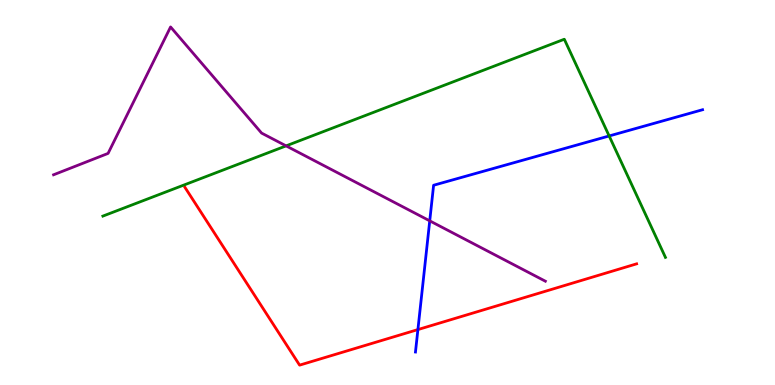[{'lines': ['blue', 'red'], 'intersections': [{'x': 5.39, 'y': 1.44}]}, {'lines': ['green', 'red'], 'intersections': []}, {'lines': ['purple', 'red'], 'intersections': []}, {'lines': ['blue', 'green'], 'intersections': [{'x': 7.86, 'y': 6.47}]}, {'lines': ['blue', 'purple'], 'intersections': [{'x': 5.54, 'y': 4.26}]}, {'lines': ['green', 'purple'], 'intersections': [{'x': 3.69, 'y': 6.21}]}]